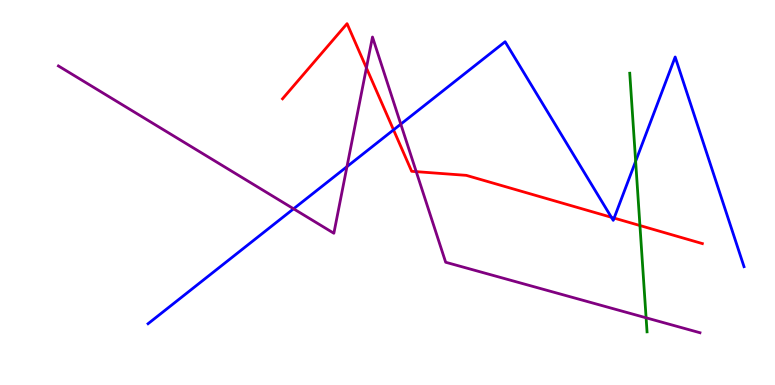[{'lines': ['blue', 'red'], 'intersections': [{'x': 5.08, 'y': 6.63}, {'x': 7.89, 'y': 4.36}, {'x': 7.92, 'y': 4.34}]}, {'lines': ['green', 'red'], 'intersections': [{'x': 8.26, 'y': 4.14}]}, {'lines': ['purple', 'red'], 'intersections': [{'x': 4.73, 'y': 8.24}, {'x': 5.37, 'y': 5.54}]}, {'lines': ['blue', 'green'], 'intersections': [{'x': 8.2, 'y': 5.81}]}, {'lines': ['blue', 'purple'], 'intersections': [{'x': 3.79, 'y': 4.58}, {'x': 4.48, 'y': 5.67}, {'x': 5.17, 'y': 6.78}]}, {'lines': ['green', 'purple'], 'intersections': [{'x': 8.34, 'y': 1.75}]}]